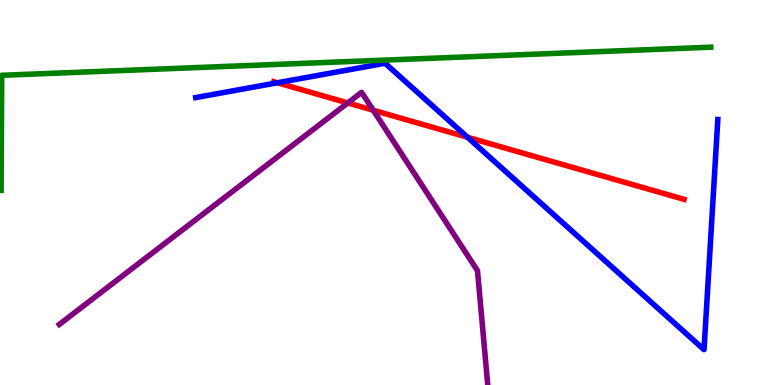[{'lines': ['blue', 'red'], 'intersections': [{'x': 3.58, 'y': 7.85}, {'x': 6.03, 'y': 6.43}]}, {'lines': ['green', 'red'], 'intersections': []}, {'lines': ['purple', 'red'], 'intersections': [{'x': 4.49, 'y': 7.33}, {'x': 4.82, 'y': 7.14}]}, {'lines': ['blue', 'green'], 'intersections': []}, {'lines': ['blue', 'purple'], 'intersections': []}, {'lines': ['green', 'purple'], 'intersections': []}]